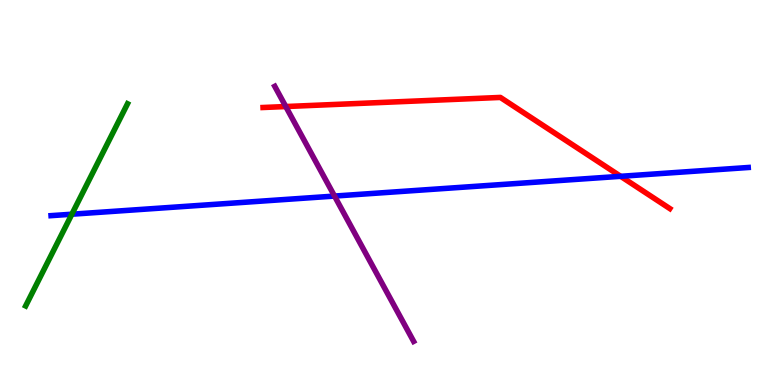[{'lines': ['blue', 'red'], 'intersections': [{'x': 8.01, 'y': 5.42}]}, {'lines': ['green', 'red'], 'intersections': []}, {'lines': ['purple', 'red'], 'intersections': [{'x': 3.69, 'y': 7.23}]}, {'lines': ['blue', 'green'], 'intersections': [{'x': 0.927, 'y': 4.44}]}, {'lines': ['blue', 'purple'], 'intersections': [{'x': 4.32, 'y': 4.91}]}, {'lines': ['green', 'purple'], 'intersections': []}]